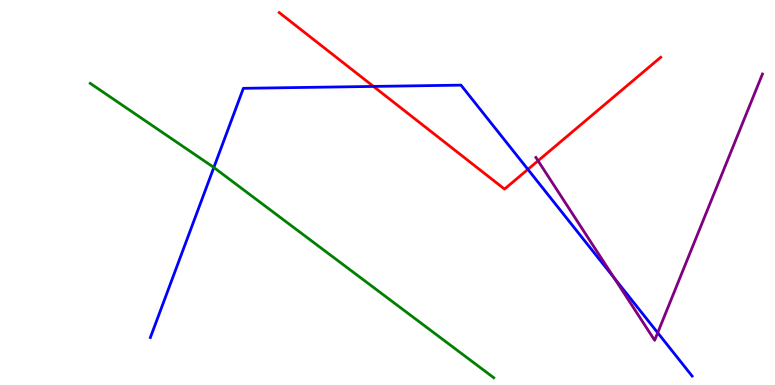[{'lines': ['blue', 'red'], 'intersections': [{'x': 4.82, 'y': 7.76}, {'x': 6.81, 'y': 5.6}]}, {'lines': ['green', 'red'], 'intersections': []}, {'lines': ['purple', 'red'], 'intersections': [{'x': 6.94, 'y': 5.82}]}, {'lines': ['blue', 'green'], 'intersections': [{'x': 2.76, 'y': 5.65}]}, {'lines': ['blue', 'purple'], 'intersections': [{'x': 7.92, 'y': 2.78}, {'x': 8.49, 'y': 1.36}]}, {'lines': ['green', 'purple'], 'intersections': []}]